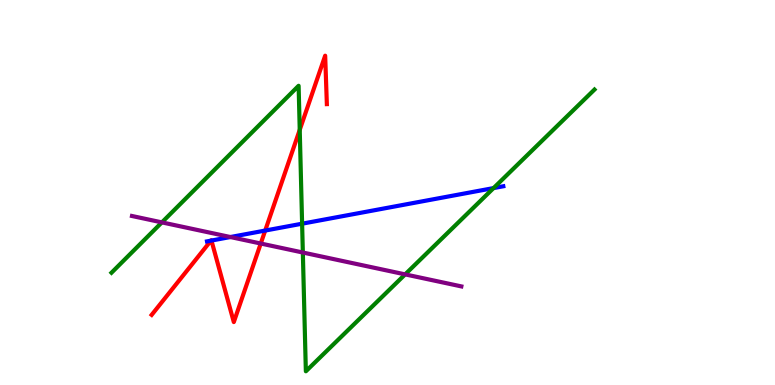[{'lines': ['blue', 'red'], 'intersections': [{'x': 2.72, 'y': 3.75}, {'x': 2.73, 'y': 3.75}, {'x': 3.42, 'y': 4.01}]}, {'lines': ['green', 'red'], 'intersections': [{'x': 3.87, 'y': 6.63}]}, {'lines': ['purple', 'red'], 'intersections': [{'x': 3.36, 'y': 3.67}]}, {'lines': ['blue', 'green'], 'intersections': [{'x': 3.9, 'y': 4.19}, {'x': 6.37, 'y': 5.11}]}, {'lines': ['blue', 'purple'], 'intersections': [{'x': 2.97, 'y': 3.84}]}, {'lines': ['green', 'purple'], 'intersections': [{'x': 2.09, 'y': 4.22}, {'x': 3.91, 'y': 3.44}, {'x': 5.23, 'y': 2.87}]}]